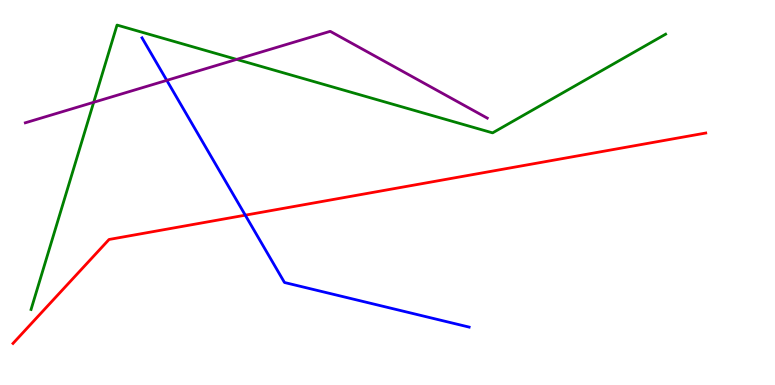[{'lines': ['blue', 'red'], 'intersections': [{'x': 3.16, 'y': 4.41}]}, {'lines': ['green', 'red'], 'intersections': []}, {'lines': ['purple', 'red'], 'intersections': []}, {'lines': ['blue', 'green'], 'intersections': []}, {'lines': ['blue', 'purple'], 'intersections': [{'x': 2.15, 'y': 7.91}]}, {'lines': ['green', 'purple'], 'intersections': [{'x': 1.21, 'y': 7.34}, {'x': 3.05, 'y': 8.46}]}]